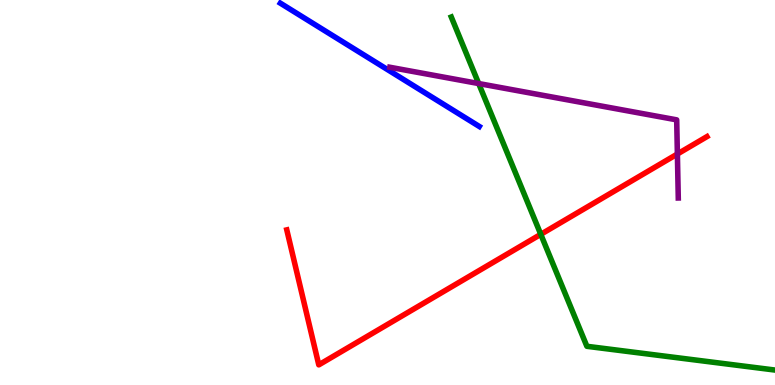[{'lines': ['blue', 'red'], 'intersections': []}, {'lines': ['green', 'red'], 'intersections': [{'x': 6.98, 'y': 3.91}]}, {'lines': ['purple', 'red'], 'intersections': [{'x': 8.74, 'y': 6.0}]}, {'lines': ['blue', 'green'], 'intersections': []}, {'lines': ['blue', 'purple'], 'intersections': []}, {'lines': ['green', 'purple'], 'intersections': [{'x': 6.18, 'y': 7.83}]}]